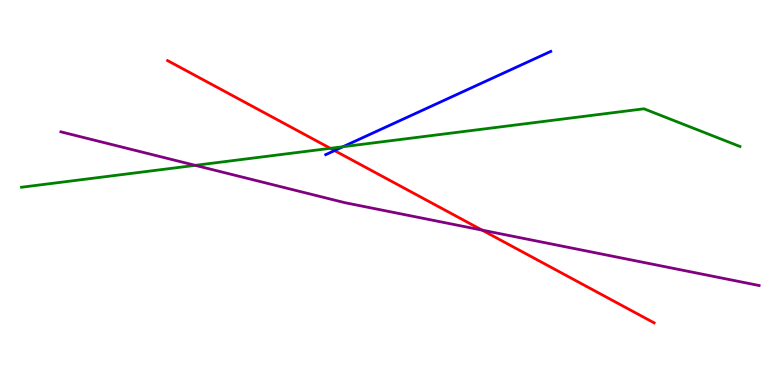[{'lines': ['blue', 'red'], 'intersections': [{'x': 4.32, 'y': 6.09}]}, {'lines': ['green', 'red'], 'intersections': [{'x': 4.26, 'y': 6.15}]}, {'lines': ['purple', 'red'], 'intersections': [{'x': 6.22, 'y': 4.02}]}, {'lines': ['blue', 'green'], 'intersections': [{'x': 4.43, 'y': 6.19}]}, {'lines': ['blue', 'purple'], 'intersections': []}, {'lines': ['green', 'purple'], 'intersections': [{'x': 2.52, 'y': 5.71}]}]